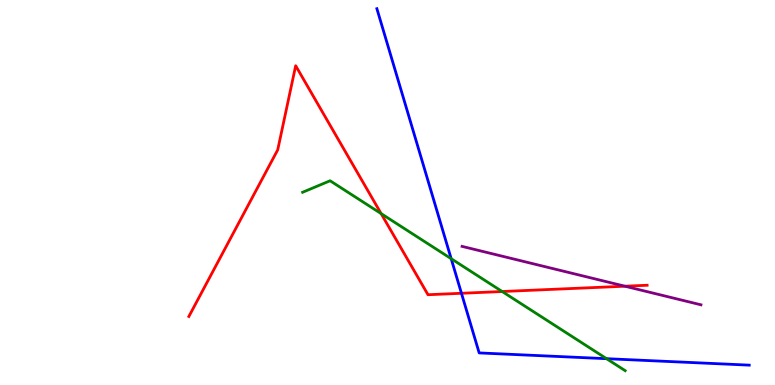[{'lines': ['blue', 'red'], 'intersections': [{'x': 5.95, 'y': 2.38}]}, {'lines': ['green', 'red'], 'intersections': [{'x': 4.92, 'y': 4.45}, {'x': 6.48, 'y': 2.43}]}, {'lines': ['purple', 'red'], 'intersections': [{'x': 8.06, 'y': 2.57}]}, {'lines': ['blue', 'green'], 'intersections': [{'x': 5.82, 'y': 3.28}, {'x': 7.83, 'y': 0.684}]}, {'lines': ['blue', 'purple'], 'intersections': []}, {'lines': ['green', 'purple'], 'intersections': []}]